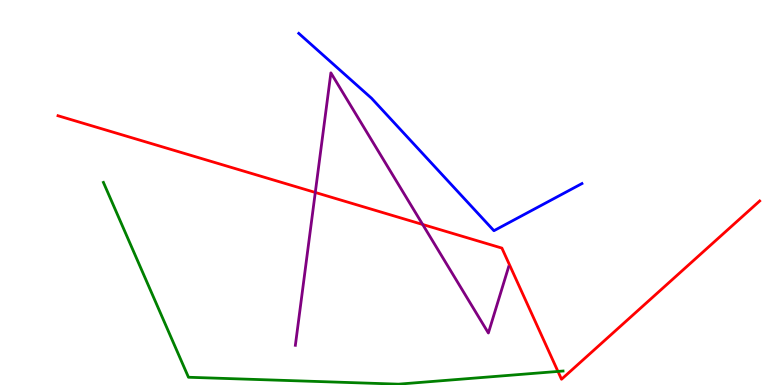[{'lines': ['blue', 'red'], 'intersections': []}, {'lines': ['green', 'red'], 'intersections': [{'x': 7.2, 'y': 0.352}]}, {'lines': ['purple', 'red'], 'intersections': [{'x': 4.07, 'y': 5.0}, {'x': 5.45, 'y': 4.17}]}, {'lines': ['blue', 'green'], 'intersections': []}, {'lines': ['blue', 'purple'], 'intersections': []}, {'lines': ['green', 'purple'], 'intersections': []}]